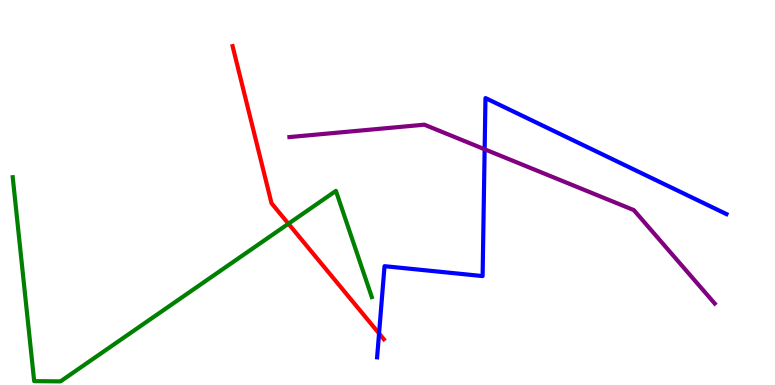[{'lines': ['blue', 'red'], 'intersections': [{'x': 4.89, 'y': 1.34}]}, {'lines': ['green', 'red'], 'intersections': [{'x': 3.72, 'y': 4.19}]}, {'lines': ['purple', 'red'], 'intersections': []}, {'lines': ['blue', 'green'], 'intersections': []}, {'lines': ['blue', 'purple'], 'intersections': [{'x': 6.25, 'y': 6.12}]}, {'lines': ['green', 'purple'], 'intersections': []}]